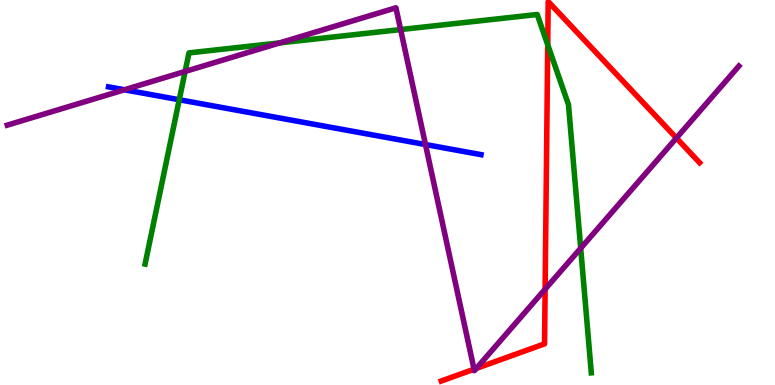[{'lines': ['blue', 'red'], 'intersections': []}, {'lines': ['green', 'red'], 'intersections': [{'x': 7.07, 'y': 8.84}]}, {'lines': ['purple', 'red'], 'intersections': [{'x': 6.12, 'y': 0.41}, {'x': 6.15, 'y': 0.431}, {'x': 7.03, 'y': 2.49}, {'x': 8.73, 'y': 6.41}]}, {'lines': ['blue', 'green'], 'intersections': [{'x': 2.31, 'y': 7.41}]}, {'lines': ['blue', 'purple'], 'intersections': [{'x': 1.61, 'y': 7.67}, {'x': 5.49, 'y': 6.25}]}, {'lines': ['green', 'purple'], 'intersections': [{'x': 2.39, 'y': 8.14}, {'x': 3.61, 'y': 8.89}, {'x': 5.17, 'y': 9.23}, {'x': 7.49, 'y': 3.55}]}]